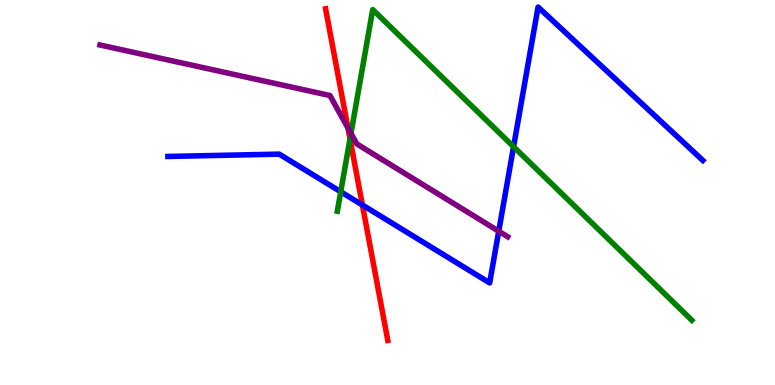[{'lines': ['blue', 'red'], 'intersections': [{'x': 4.68, 'y': 4.68}]}, {'lines': ['green', 'red'], 'intersections': [{'x': 4.52, 'y': 6.39}]}, {'lines': ['purple', 'red'], 'intersections': [{'x': 4.49, 'y': 6.68}]}, {'lines': ['blue', 'green'], 'intersections': [{'x': 4.4, 'y': 5.02}, {'x': 6.63, 'y': 6.19}]}, {'lines': ['blue', 'purple'], 'intersections': [{'x': 6.44, 'y': 3.99}]}, {'lines': ['green', 'purple'], 'intersections': [{'x': 4.53, 'y': 6.53}]}]